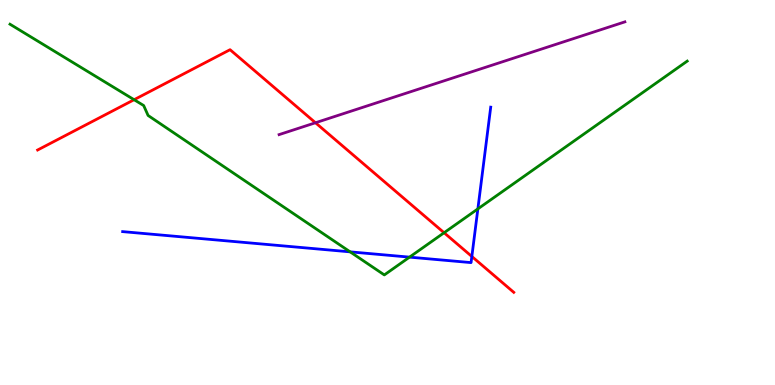[{'lines': ['blue', 'red'], 'intersections': [{'x': 6.09, 'y': 3.34}]}, {'lines': ['green', 'red'], 'intersections': [{'x': 1.73, 'y': 7.41}, {'x': 5.73, 'y': 3.95}]}, {'lines': ['purple', 'red'], 'intersections': [{'x': 4.07, 'y': 6.81}]}, {'lines': ['blue', 'green'], 'intersections': [{'x': 4.52, 'y': 3.46}, {'x': 5.28, 'y': 3.32}, {'x': 6.17, 'y': 4.57}]}, {'lines': ['blue', 'purple'], 'intersections': []}, {'lines': ['green', 'purple'], 'intersections': []}]